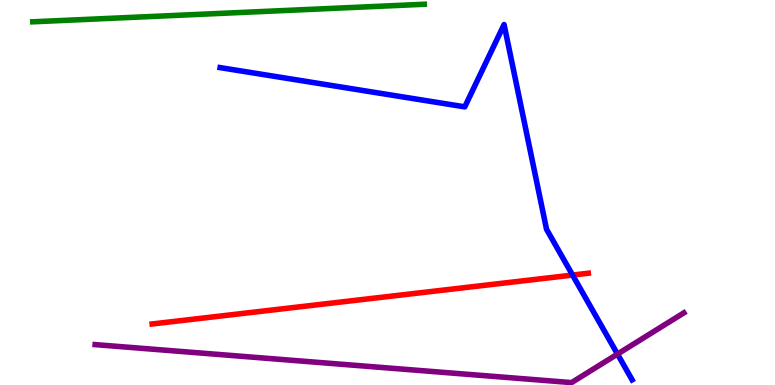[{'lines': ['blue', 'red'], 'intersections': [{'x': 7.39, 'y': 2.86}]}, {'lines': ['green', 'red'], 'intersections': []}, {'lines': ['purple', 'red'], 'intersections': []}, {'lines': ['blue', 'green'], 'intersections': []}, {'lines': ['blue', 'purple'], 'intersections': [{'x': 7.97, 'y': 0.803}]}, {'lines': ['green', 'purple'], 'intersections': []}]